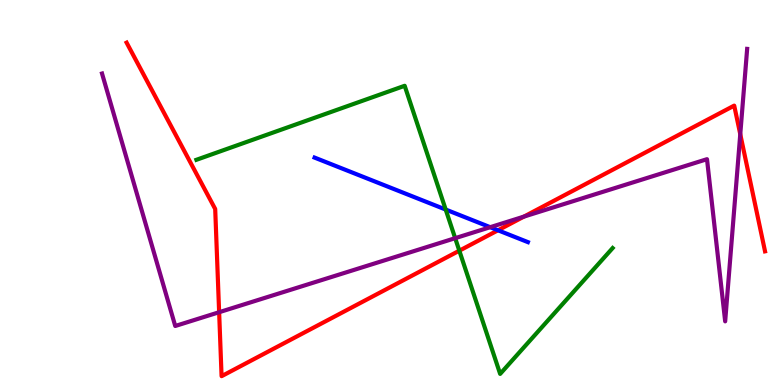[{'lines': ['blue', 'red'], 'intersections': [{'x': 6.43, 'y': 4.02}]}, {'lines': ['green', 'red'], 'intersections': [{'x': 5.93, 'y': 3.49}]}, {'lines': ['purple', 'red'], 'intersections': [{'x': 2.83, 'y': 1.89}, {'x': 6.76, 'y': 4.37}, {'x': 9.55, 'y': 6.51}]}, {'lines': ['blue', 'green'], 'intersections': [{'x': 5.75, 'y': 4.56}]}, {'lines': ['blue', 'purple'], 'intersections': [{'x': 6.33, 'y': 4.1}]}, {'lines': ['green', 'purple'], 'intersections': [{'x': 5.87, 'y': 3.81}]}]